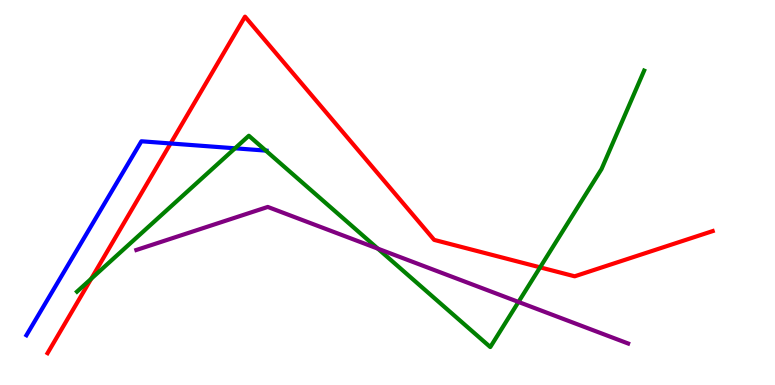[{'lines': ['blue', 'red'], 'intersections': [{'x': 2.2, 'y': 6.27}]}, {'lines': ['green', 'red'], 'intersections': [{'x': 1.18, 'y': 2.76}, {'x': 6.97, 'y': 3.06}]}, {'lines': ['purple', 'red'], 'intersections': []}, {'lines': ['blue', 'green'], 'intersections': [{'x': 3.03, 'y': 6.15}, {'x': 3.43, 'y': 6.09}]}, {'lines': ['blue', 'purple'], 'intersections': []}, {'lines': ['green', 'purple'], 'intersections': [{'x': 4.88, 'y': 3.54}, {'x': 6.69, 'y': 2.16}]}]